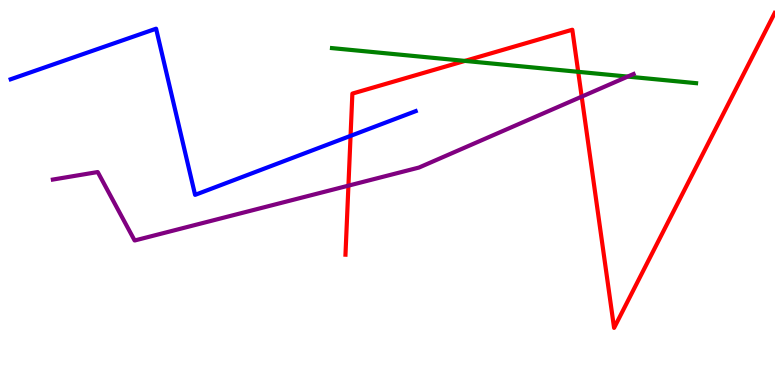[{'lines': ['blue', 'red'], 'intersections': [{'x': 4.52, 'y': 6.47}]}, {'lines': ['green', 'red'], 'intersections': [{'x': 6.0, 'y': 8.42}, {'x': 7.46, 'y': 8.13}]}, {'lines': ['purple', 'red'], 'intersections': [{'x': 4.5, 'y': 5.18}, {'x': 7.51, 'y': 7.49}]}, {'lines': ['blue', 'green'], 'intersections': []}, {'lines': ['blue', 'purple'], 'intersections': []}, {'lines': ['green', 'purple'], 'intersections': [{'x': 8.1, 'y': 8.01}]}]